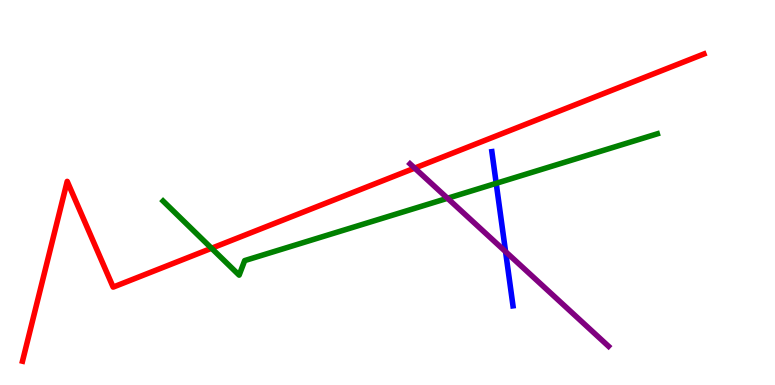[{'lines': ['blue', 'red'], 'intersections': []}, {'lines': ['green', 'red'], 'intersections': [{'x': 2.73, 'y': 3.55}]}, {'lines': ['purple', 'red'], 'intersections': [{'x': 5.35, 'y': 5.63}]}, {'lines': ['blue', 'green'], 'intersections': [{'x': 6.4, 'y': 5.24}]}, {'lines': ['blue', 'purple'], 'intersections': [{'x': 6.52, 'y': 3.46}]}, {'lines': ['green', 'purple'], 'intersections': [{'x': 5.77, 'y': 4.85}]}]